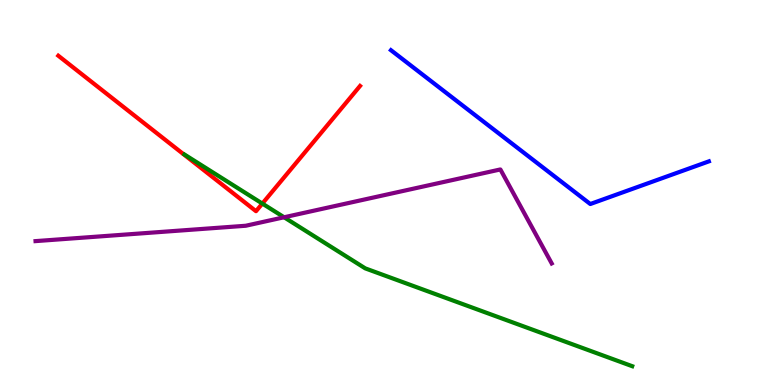[{'lines': ['blue', 'red'], 'intersections': []}, {'lines': ['green', 'red'], 'intersections': [{'x': 3.39, 'y': 4.71}]}, {'lines': ['purple', 'red'], 'intersections': []}, {'lines': ['blue', 'green'], 'intersections': []}, {'lines': ['blue', 'purple'], 'intersections': []}, {'lines': ['green', 'purple'], 'intersections': [{'x': 3.67, 'y': 4.36}]}]